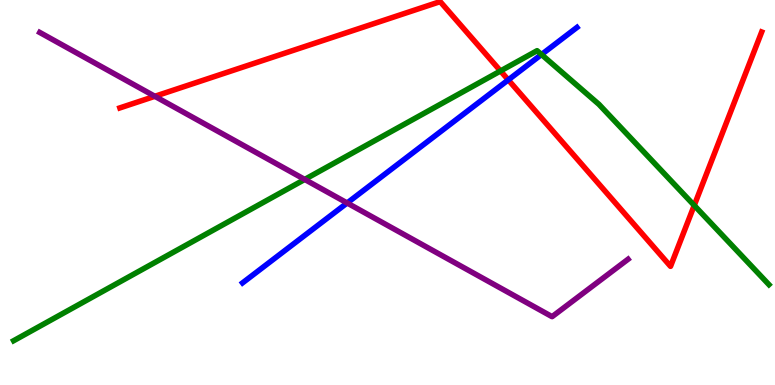[{'lines': ['blue', 'red'], 'intersections': [{'x': 6.56, 'y': 7.92}]}, {'lines': ['green', 'red'], 'intersections': [{'x': 6.46, 'y': 8.16}, {'x': 8.96, 'y': 4.66}]}, {'lines': ['purple', 'red'], 'intersections': [{'x': 2.0, 'y': 7.5}]}, {'lines': ['blue', 'green'], 'intersections': [{'x': 6.99, 'y': 8.58}]}, {'lines': ['blue', 'purple'], 'intersections': [{'x': 4.48, 'y': 4.73}]}, {'lines': ['green', 'purple'], 'intersections': [{'x': 3.93, 'y': 5.34}]}]